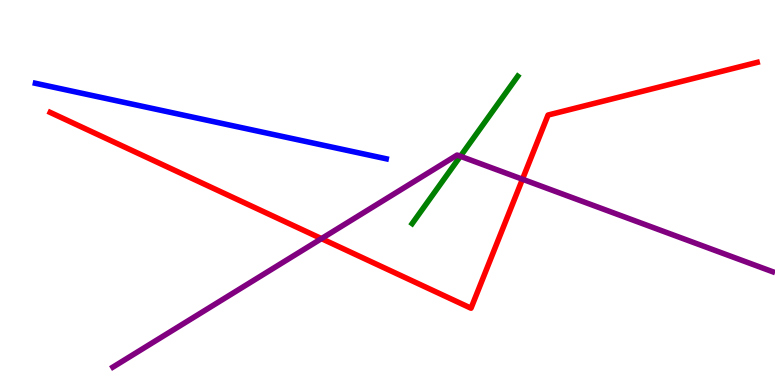[{'lines': ['blue', 'red'], 'intersections': []}, {'lines': ['green', 'red'], 'intersections': []}, {'lines': ['purple', 'red'], 'intersections': [{'x': 4.15, 'y': 3.8}, {'x': 6.74, 'y': 5.34}]}, {'lines': ['blue', 'green'], 'intersections': []}, {'lines': ['blue', 'purple'], 'intersections': []}, {'lines': ['green', 'purple'], 'intersections': [{'x': 5.94, 'y': 5.94}]}]